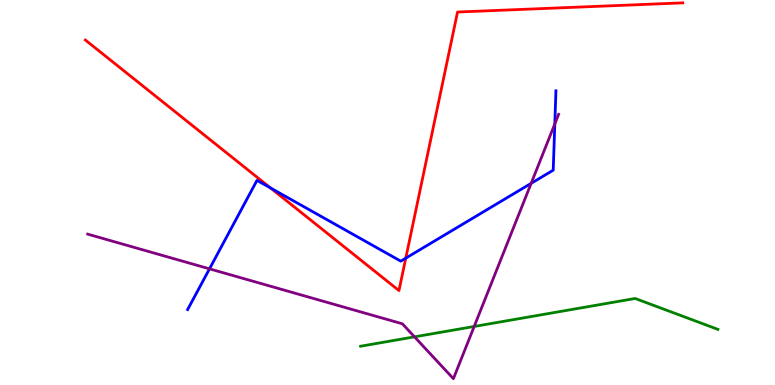[{'lines': ['blue', 'red'], 'intersections': [{'x': 3.49, 'y': 5.12}, {'x': 5.24, 'y': 3.29}]}, {'lines': ['green', 'red'], 'intersections': []}, {'lines': ['purple', 'red'], 'intersections': []}, {'lines': ['blue', 'green'], 'intersections': []}, {'lines': ['blue', 'purple'], 'intersections': [{'x': 2.7, 'y': 3.02}, {'x': 6.85, 'y': 5.24}, {'x': 7.16, 'y': 6.78}]}, {'lines': ['green', 'purple'], 'intersections': [{'x': 5.35, 'y': 1.25}, {'x': 6.12, 'y': 1.52}]}]